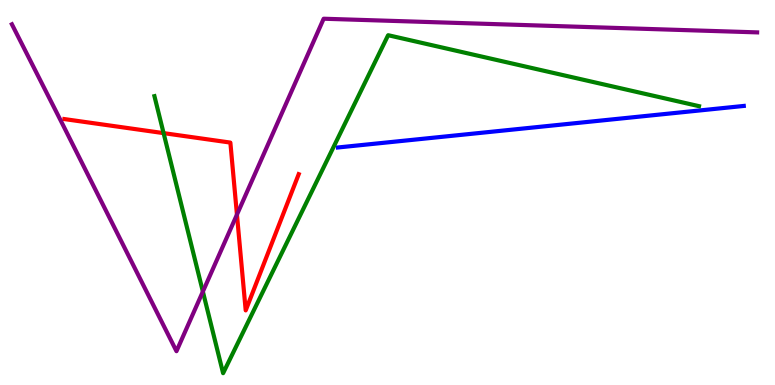[{'lines': ['blue', 'red'], 'intersections': []}, {'lines': ['green', 'red'], 'intersections': [{'x': 2.11, 'y': 6.54}]}, {'lines': ['purple', 'red'], 'intersections': [{'x': 3.06, 'y': 4.43}]}, {'lines': ['blue', 'green'], 'intersections': []}, {'lines': ['blue', 'purple'], 'intersections': []}, {'lines': ['green', 'purple'], 'intersections': [{'x': 2.62, 'y': 2.43}]}]